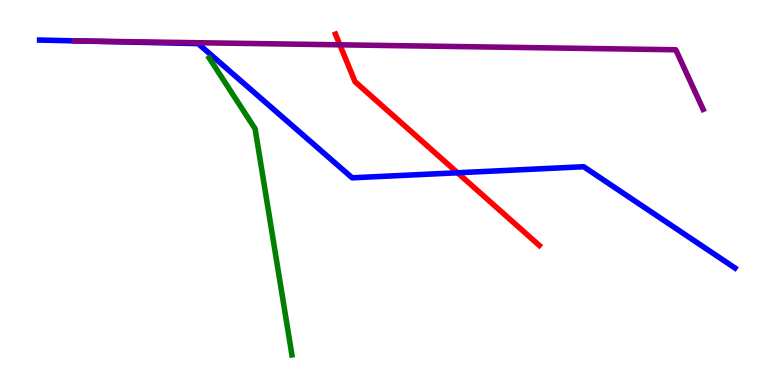[{'lines': ['blue', 'red'], 'intersections': [{'x': 5.9, 'y': 5.51}]}, {'lines': ['green', 'red'], 'intersections': []}, {'lines': ['purple', 'red'], 'intersections': [{'x': 4.39, 'y': 8.84}]}, {'lines': ['blue', 'green'], 'intersections': []}, {'lines': ['blue', 'purple'], 'intersections': [{'x': 1.06, 'y': 8.93}]}, {'lines': ['green', 'purple'], 'intersections': []}]